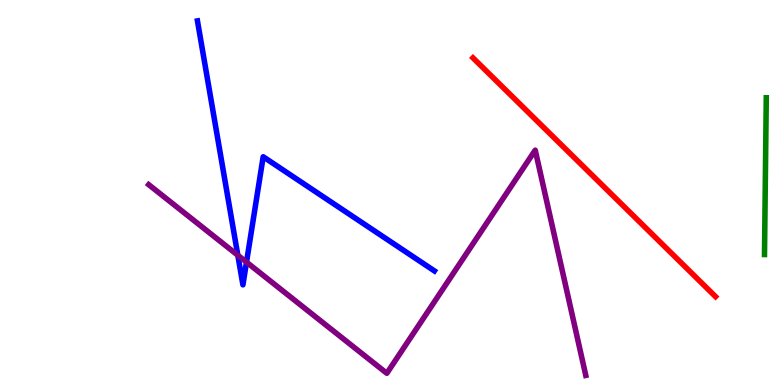[{'lines': ['blue', 'red'], 'intersections': []}, {'lines': ['green', 'red'], 'intersections': []}, {'lines': ['purple', 'red'], 'intersections': []}, {'lines': ['blue', 'green'], 'intersections': []}, {'lines': ['blue', 'purple'], 'intersections': [{'x': 3.07, 'y': 3.37}, {'x': 3.18, 'y': 3.19}]}, {'lines': ['green', 'purple'], 'intersections': []}]